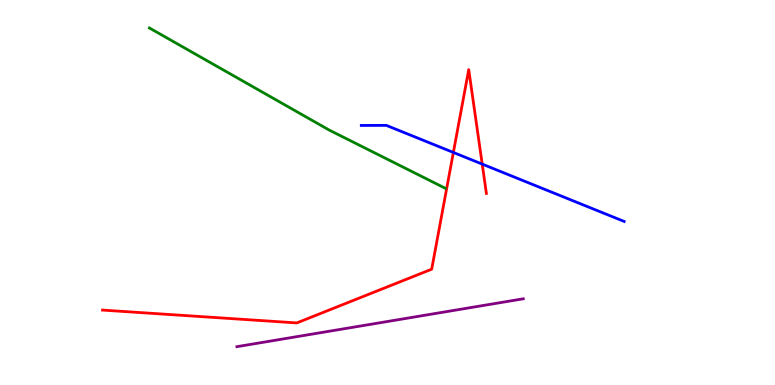[{'lines': ['blue', 'red'], 'intersections': [{'x': 5.85, 'y': 6.04}, {'x': 6.22, 'y': 5.74}]}, {'lines': ['green', 'red'], 'intersections': []}, {'lines': ['purple', 'red'], 'intersections': []}, {'lines': ['blue', 'green'], 'intersections': []}, {'lines': ['blue', 'purple'], 'intersections': []}, {'lines': ['green', 'purple'], 'intersections': []}]